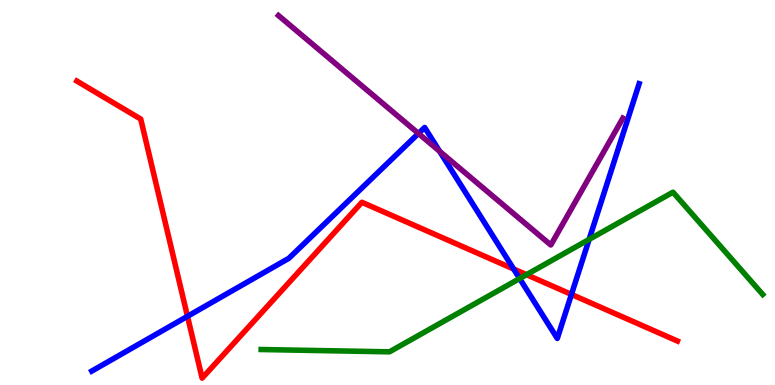[{'lines': ['blue', 'red'], 'intersections': [{'x': 2.42, 'y': 1.78}, {'x': 6.63, 'y': 3.01}, {'x': 7.37, 'y': 2.35}]}, {'lines': ['green', 'red'], 'intersections': [{'x': 6.79, 'y': 2.87}]}, {'lines': ['purple', 'red'], 'intersections': []}, {'lines': ['blue', 'green'], 'intersections': [{'x': 6.7, 'y': 2.77}, {'x': 7.6, 'y': 3.78}]}, {'lines': ['blue', 'purple'], 'intersections': [{'x': 5.4, 'y': 6.53}, {'x': 5.67, 'y': 6.07}]}, {'lines': ['green', 'purple'], 'intersections': []}]